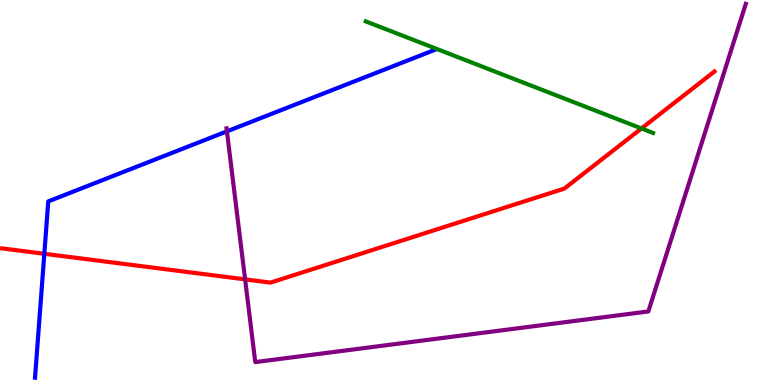[{'lines': ['blue', 'red'], 'intersections': [{'x': 0.572, 'y': 3.41}]}, {'lines': ['green', 'red'], 'intersections': [{'x': 8.28, 'y': 6.66}]}, {'lines': ['purple', 'red'], 'intersections': [{'x': 3.16, 'y': 2.74}]}, {'lines': ['blue', 'green'], 'intersections': []}, {'lines': ['blue', 'purple'], 'intersections': [{'x': 2.93, 'y': 6.59}]}, {'lines': ['green', 'purple'], 'intersections': []}]